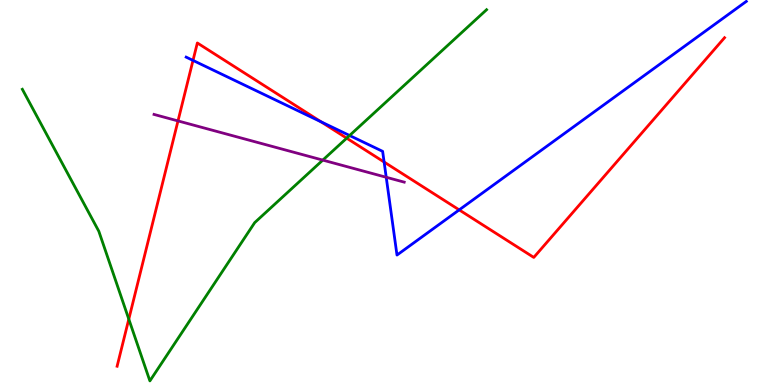[{'lines': ['blue', 'red'], 'intersections': [{'x': 2.49, 'y': 8.43}, {'x': 4.14, 'y': 6.84}, {'x': 4.96, 'y': 5.79}, {'x': 5.93, 'y': 4.55}]}, {'lines': ['green', 'red'], 'intersections': [{'x': 1.66, 'y': 1.71}, {'x': 4.47, 'y': 6.41}]}, {'lines': ['purple', 'red'], 'intersections': [{'x': 2.3, 'y': 6.86}]}, {'lines': ['blue', 'green'], 'intersections': [{'x': 4.51, 'y': 6.48}]}, {'lines': ['blue', 'purple'], 'intersections': [{'x': 4.98, 'y': 5.4}]}, {'lines': ['green', 'purple'], 'intersections': [{'x': 4.17, 'y': 5.84}]}]